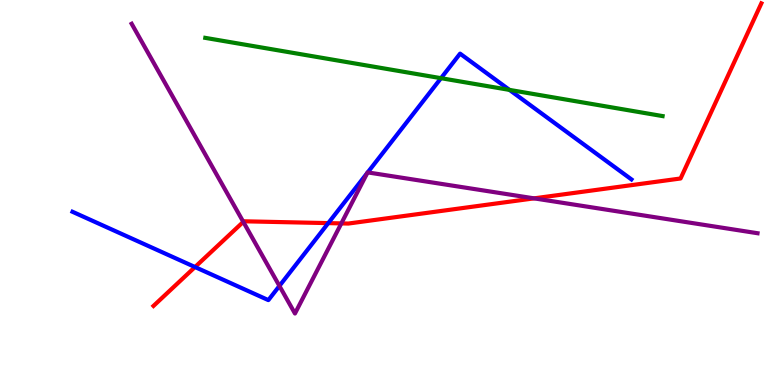[{'lines': ['blue', 'red'], 'intersections': [{'x': 2.52, 'y': 3.06}, {'x': 4.24, 'y': 4.2}]}, {'lines': ['green', 'red'], 'intersections': []}, {'lines': ['purple', 'red'], 'intersections': [{'x': 3.14, 'y': 4.24}, {'x': 4.4, 'y': 4.2}, {'x': 6.89, 'y': 4.85}]}, {'lines': ['blue', 'green'], 'intersections': [{'x': 5.69, 'y': 7.97}, {'x': 6.57, 'y': 7.67}]}, {'lines': ['blue', 'purple'], 'intersections': [{'x': 3.61, 'y': 2.57}, {'x': 4.74, 'y': 5.51}, {'x': 4.74, 'y': 5.52}]}, {'lines': ['green', 'purple'], 'intersections': []}]